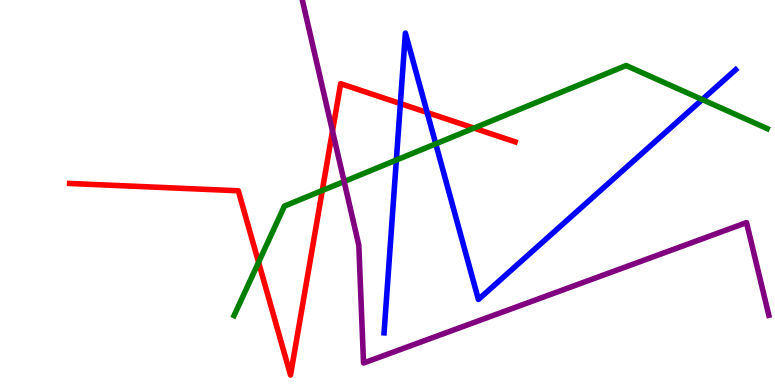[{'lines': ['blue', 'red'], 'intersections': [{'x': 5.17, 'y': 7.31}, {'x': 5.51, 'y': 7.08}]}, {'lines': ['green', 'red'], 'intersections': [{'x': 3.34, 'y': 3.19}, {'x': 4.16, 'y': 5.05}, {'x': 6.12, 'y': 6.67}]}, {'lines': ['purple', 'red'], 'intersections': [{'x': 4.29, 'y': 6.6}]}, {'lines': ['blue', 'green'], 'intersections': [{'x': 5.11, 'y': 5.84}, {'x': 5.62, 'y': 6.26}, {'x': 9.06, 'y': 7.41}]}, {'lines': ['blue', 'purple'], 'intersections': []}, {'lines': ['green', 'purple'], 'intersections': [{'x': 4.44, 'y': 5.29}]}]